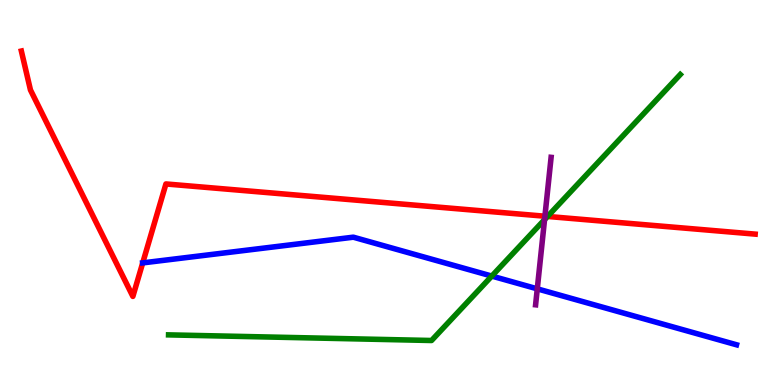[{'lines': ['blue', 'red'], 'intersections': [{'x': 1.84, 'y': 3.17}]}, {'lines': ['green', 'red'], 'intersections': [{'x': 7.07, 'y': 4.38}]}, {'lines': ['purple', 'red'], 'intersections': [{'x': 7.03, 'y': 4.38}]}, {'lines': ['blue', 'green'], 'intersections': [{'x': 6.35, 'y': 2.83}]}, {'lines': ['blue', 'purple'], 'intersections': [{'x': 6.93, 'y': 2.5}]}, {'lines': ['green', 'purple'], 'intersections': [{'x': 7.03, 'y': 4.29}]}]